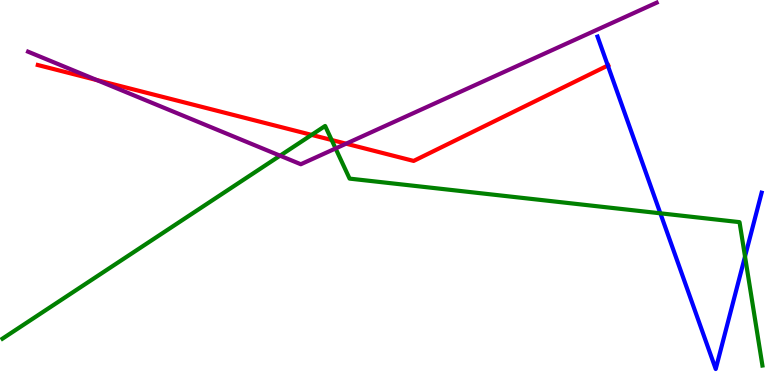[{'lines': ['blue', 'red'], 'intersections': [{'x': 7.84, 'y': 8.3}]}, {'lines': ['green', 'red'], 'intersections': [{'x': 4.02, 'y': 6.5}, {'x': 4.28, 'y': 6.36}]}, {'lines': ['purple', 'red'], 'intersections': [{'x': 1.25, 'y': 7.92}, {'x': 4.47, 'y': 6.27}]}, {'lines': ['blue', 'green'], 'intersections': [{'x': 8.52, 'y': 4.46}, {'x': 9.61, 'y': 3.34}]}, {'lines': ['blue', 'purple'], 'intersections': []}, {'lines': ['green', 'purple'], 'intersections': [{'x': 3.61, 'y': 5.96}, {'x': 4.33, 'y': 6.14}]}]